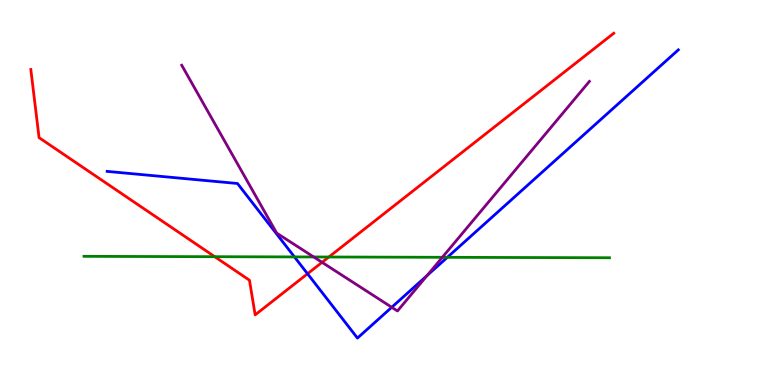[{'lines': ['blue', 'red'], 'intersections': [{'x': 3.97, 'y': 2.89}]}, {'lines': ['green', 'red'], 'intersections': [{'x': 2.77, 'y': 3.33}, {'x': 4.24, 'y': 3.32}]}, {'lines': ['purple', 'red'], 'intersections': [{'x': 4.16, 'y': 3.19}]}, {'lines': ['blue', 'green'], 'intersections': [{'x': 3.8, 'y': 3.33}, {'x': 5.77, 'y': 3.32}]}, {'lines': ['blue', 'purple'], 'intersections': [{'x': 5.05, 'y': 2.02}, {'x': 5.51, 'y': 2.85}]}, {'lines': ['green', 'purple'], 'intersections': [{'x': 4.05, 'y': 3.33}, {'x': 5.71, 'y': 3.32}]}]